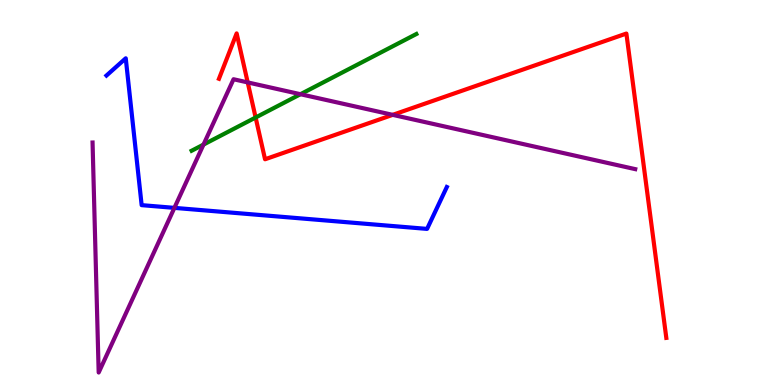[{'lines': ['blue', 'red'], 'intersections': []}, {'lines': ['green', 'red'], 'intersections': [{'x': 3.3, 'y': 6.95}]}, {'lines': ['purple', 'red'], 'intersections': [{'x': 3.2, 'y': 7.86}, {'x': 5.07, 'y': 7.02}]}, {'lines': ['blue', 'green'], 'intersections': []}, {'lines': ['blue', 'purple'], 'intersections': [{'x': 2.25, 'y': 4.6}]}, {'lines': ['green', 'purple'], 'intersections': [{'x': 2.63, 'y': 6.24}, {'x': 3.88, 'y': 7.55}]}]